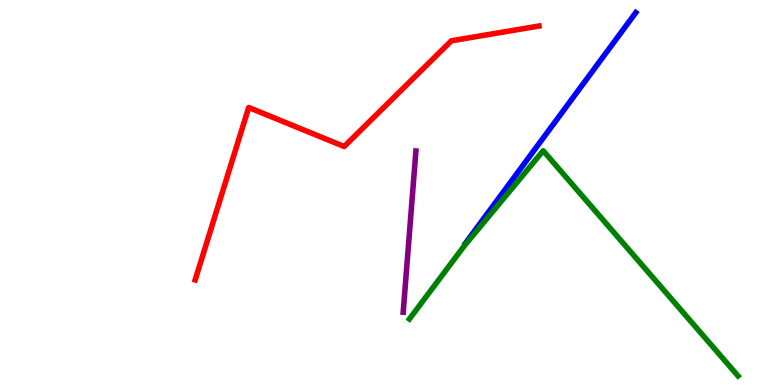[{'lines': ['blue', 'red'], 'intersections': []}, {'lines': ['green', 'red'], 'intersections': []}, {'lines': ['purple', 'red'], 'intersections': []}, {'lines': ['blue', 'green'], 'intersections': []}, {'lines': ['blue', 'purple'], 'intersections': []}, {'lines': ['green', 'purple'], 'intersections': []}]